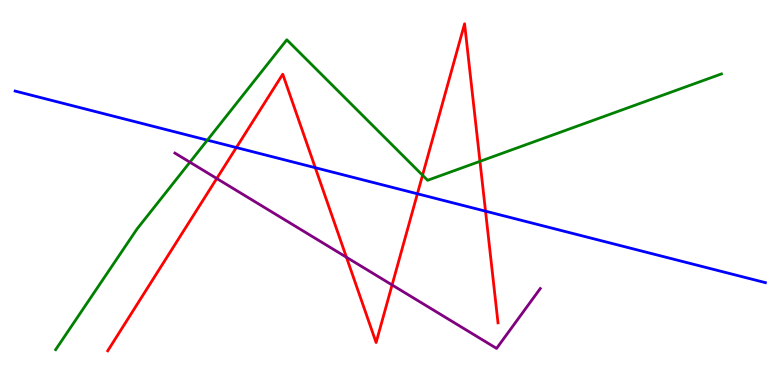[{'lines': ['blue', 'red'], 'intersections': [{'x': 3.05, 'y': 6.17}, {'x': 4.07, 'y': 5.64}, {'x': 5.39, 'y': 4.97}, {'x': 6.26, 'y': 4.51}]}, {'lines': ['green', 'red'], 'intersections': [{'x': 5.45, 'y': 5.45}, {'x': 6.19, 'y': 5.81}]}, {'lines': ['purple', 'red'], 'intersections': [{'x': 2.8, 'y': 5.36}, {'x': 4.47, 'y': 3.32}, {'x': 5.06, 'y': 2.6}]}, {'lines': ['blue', 'green'], 'intersections': [{'x': 2.68, 'y': 6.36}]}, {'lines': ['blue', 'purple'], 'intersections': []}, {'lines': ['green', 'purple'], 'intersections': [{'x': 2.45, 'y': 5.79}]}]